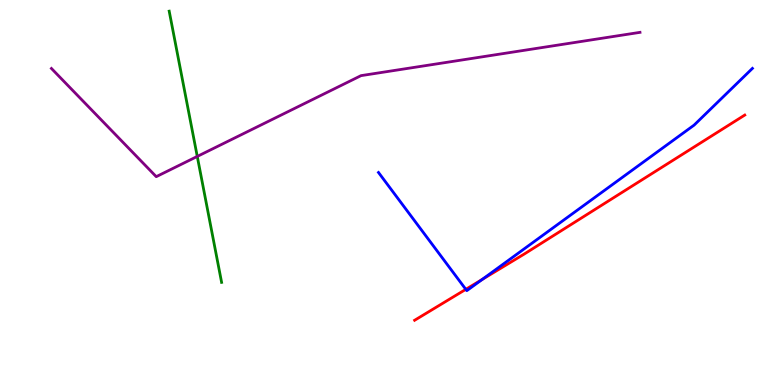[{'lines': ['blue', 'red'], 'intersections': [{'x': 6.01, 'y': 2.48}, {'x': 6.22, 'y': 2.74}]}, {'lines': ['green', 'red'], 'intersections': []}, {'lines': ['purple', 'red'], 'intersections': []}, {'lines': ['blue', 'green'], 'intersections': []}, {'lines': ['blue', 'purple'], 'intersections': []}, {'lines': ['green', 'purple'], 'intersections': [{'x': 2.55, 'y': 5.94}]}]